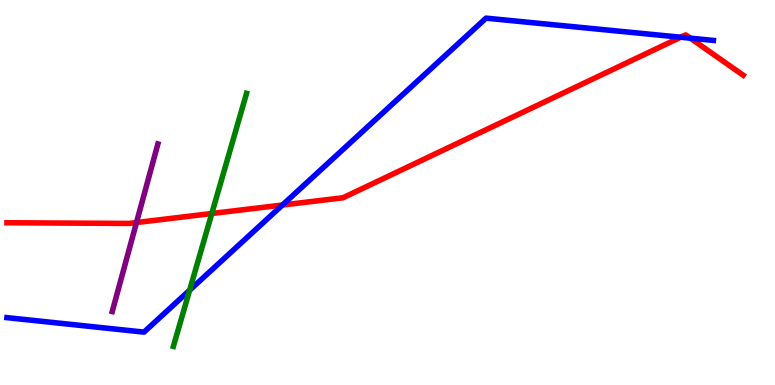[{'lines': ['blue', 'red'], 'intersections': [{'x': 3.64, 'y': 4.67}, {'x': 8.78, 'y': 9.03}, {'x': 8.91, 'y': 9.01}]}, {'lines': ['green', 'red'], 'intersections': [{'x': 2.73, 'y': 4.45}]}, {'lines': ['purple', 'red'], 'intersections': [{'x': 1.76, 'y': 4.22}]}, {'lines': ['blue', 'green'], 'intersections': [{'x': 2.45, 'y': 2.46}]}, {'lines': ['blue', 'purple'], 'intersections': []}, {'lines': ['green', 'purple'], 'intersections': []}]